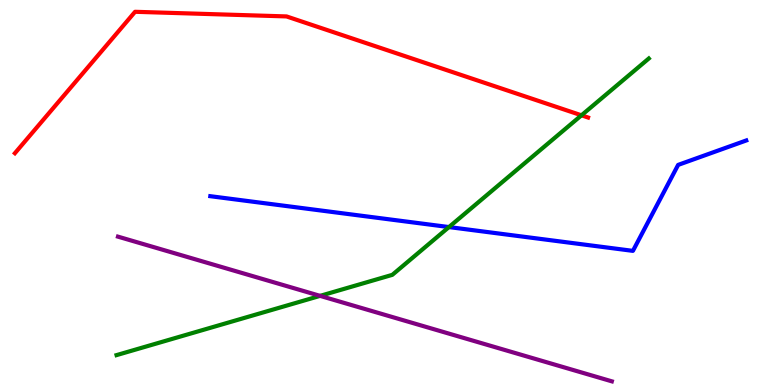[{'lines': ['blue', 'red'], 'intersections': []}, {'lines': ['green', 'red'], 'intersections': [{'x': 7.5, 'y': 7.01}]}, {'lines': ['purple', 'red'], 'intersections': []}, {'lines': ['blue', 'green'], 'intersections': [{'x': 5.79, 'y': 4.1}]}, {'lines': ['blue', 'purple'], 'intersections': []}, {'lines': ['green', 'purple'], 'intersections': [{'x': 4.13, 'y': 2.32}]}]